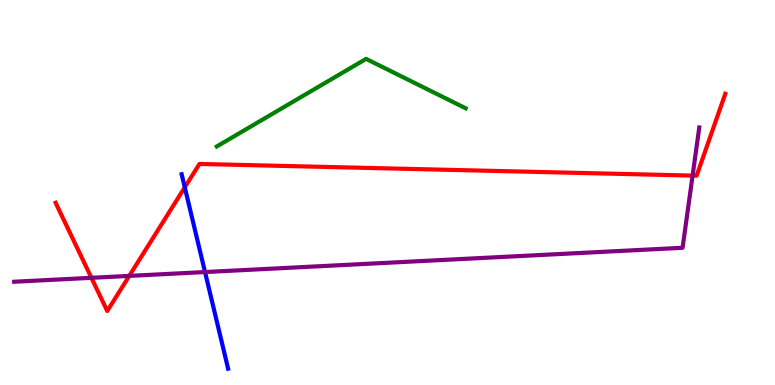[{'lines': ['blue', 'red'], 'intersections': [{'x': 2.38, 'y': 5.13}]}, {'lines': ['green', 'red'], 'intersections': []}, {'lines': ['purple', 'red'], 'intersections': [{'x': 1.18, 'y': 2.78}, {'x': 1.67, 'y': 2.83}, {'x': 8.94, 'y': 5.44}]}, {'lines': ['blue', 'green'], 'intersections': []}, {'lines': ['blue', 'purple'], 'intersections': [{'x': 2.65, 'y': 2.93}]}, {'lines': ['green', 'purple'], 'intersections': []}]